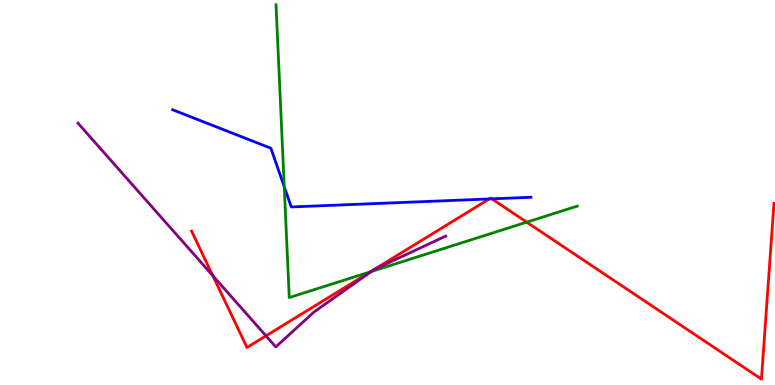[{'lines': ['blue', 'red'], 'intersections': [{'x': 6.31, 'y': 4.83}, {'x': 6.35, 'y': 4.84}]}, {'lines': ['green', 'red'], 'intersections': [{'x': 4.78, 'y': 2.94}, {'x': 6.8, 'y': 4.23}]}, {'lines': ['purple', 'red'], 'intersections': [{'x': 2.75, 'y': 2.84}, {'x': 3.43, 'y': 1.28}, {'x': 4.82, 'y': 2.99}, {'x': 4.83, 'y': 3.0}]}, {'lines': ['blue', 'green'], 'intersections': [{'x': 3.67, 'y': 5.15}]}, {'lines': ['blue', 'purple'], 'intersections': []}, {'lines': ['green', 'purple'], 'intersections': [{'x': 4.79, 'y': 2.95}]}]